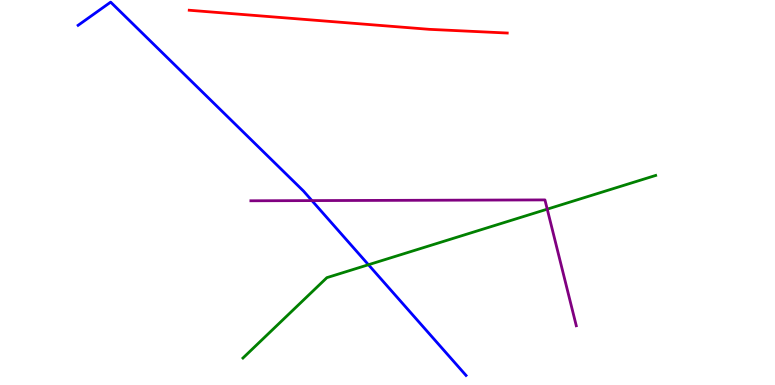[{'lines': ['blue', 'red'], 'intersections': []}, {'lines': ['green', 'red'], 'intersections': []}, {'lines': ['purple', 'red'], 'intersections': []}, {'lines': ['blue', 'green'], 'intersections': [{'x': 4.75, 'y': 3.12}]}, {'lines': ['blue', 'purple'], 'intersections': [{'x': 4.02, 'y': 4.79}]}, {'lines': ['green', 'purple'], 'intersections': [{'x': 7.06, 'y': 4.57}]}]